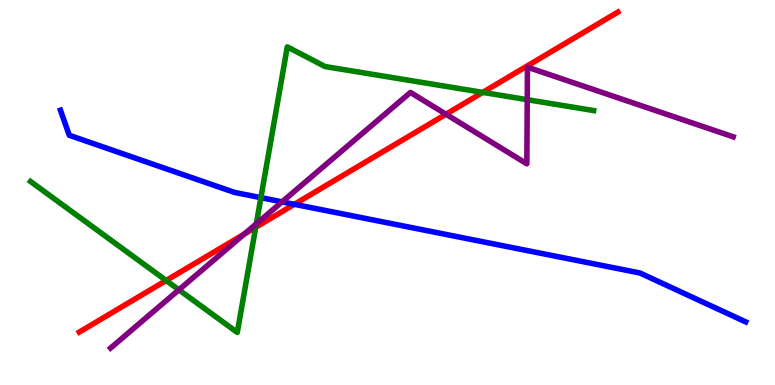[{'lines': ['blue', 'red'], 'intersections': [{'x': 3.8, 'y': 4.69}]}, {'lines': ['green', 'red'], 'intersections': [{'x': 2.14, 'y': 2.71}, {'x': 3.3, 'y': 4.1}, {'x': 6.23, 'y': 7.6}]}, {'lines': ['purple', 'red'], 'intersections': [{'x': 3.15, 'y': 3.92}, {'x': 5.75, 'y': 7.03}]}, {'lines': ['blue', 'green'], 'intersections': [{'x': 3.37, 'y': 4.87}]}, {'lines': ['blue', 'purple'], 'intersections': [{'x': 3.64, 'y': 4.76}]}, {'lines': ['green', 'purple'], 'intersections': [{'x': 2.31, 'y': 2.47}, {'x': 3.31, 'y': 4.19}, {'x': 6.8, 'y': 7.41}]}]